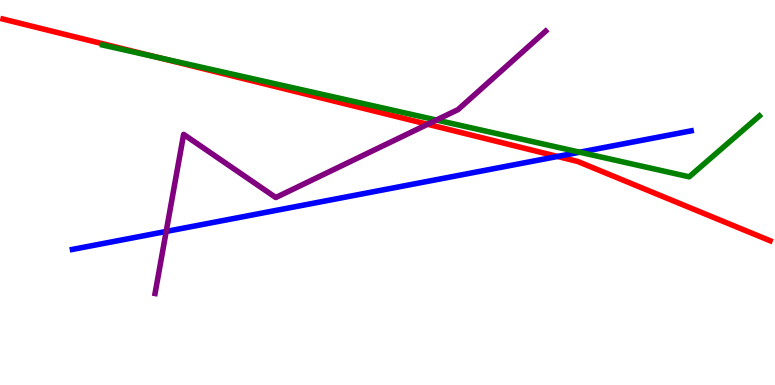[{'lines': ['blue', 'red'], 'intersections': [{'x': 7.19, 'y': 5.94}]}, {'lines': ['green', 'red'], 'intersections': [{'x': 2.03, 'y': 8.51}]}, {'lines': ['purple', 'red'], 'intersections': [{'x': 5.52, 'y': 6.77}]}, {'lines': ['blue', 'green'], 'intersections': [{'x': 7.48, 'y': 6.05}]}, {'lines': ['blue', 'purple'], 'intersections': [{'x': 2.14, 'y': 3.99}]}, {'lines': ['green', 'purple'], 'intersections': [{'x': 5.63, 'y': 6.88}]}]